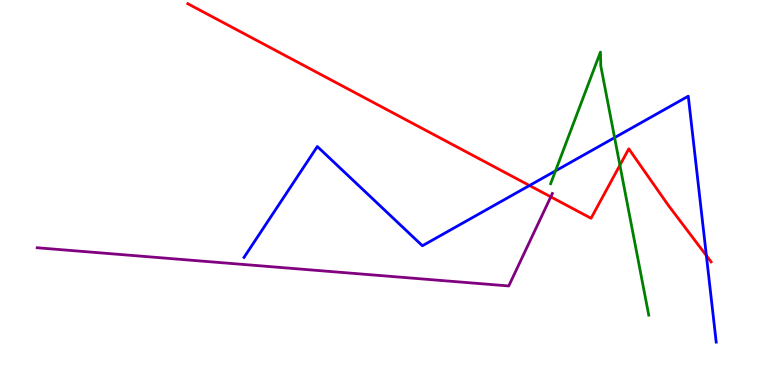[{'lines': ['blue', 'red'], 'intersections': [{'x': 6.83, 'y': 5.18}, {'x': 9.11, 'y': 3.36}]}, {'lines': ['green', 'red'], 'intersections': [{'x': 8.0, 'y': 5.71}]}, {'lines': ['purple', 'red'], 'intersections': [{'x': 7.11, 'y': 4.89}]}, {'lines': ['blue', 'green'], 'intersections': [{'x': 7.17, 'y': 5.56}, {'x': 7.93, 'y': 6.43}]}, {'lines': ['blue', 'purple'], 'intersections': []}, {'lines': ['green', 'purple'], 'intersections': []}]